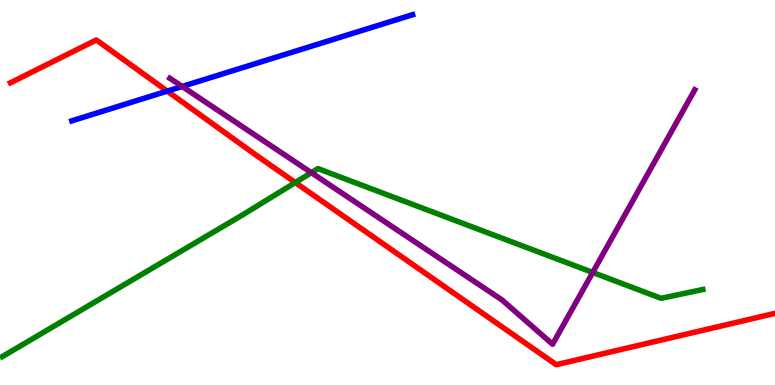[{'lines': ['blue', 'red'], 'intersections': [{'x': 2.16, 'y': 7.63}]}, {'lines': ['green', 'red'], 'intersections': [{'x': 3.81, 'y': 5.26}]}, {'lines': ['purple', 'red'], 'intersections': []}, {'lines': ['blue', 'green'], 'intersections': []}, {'lines': ['blue', 'purple'], 'intersections': [{'x': 2.35, 'y': 7.75}]}, {'lines': ['green', 'purple'], 'intersections': [{'x': 4.02, 'y': 5.51}, {'x': 7.65, 'y': 2.92}]}]